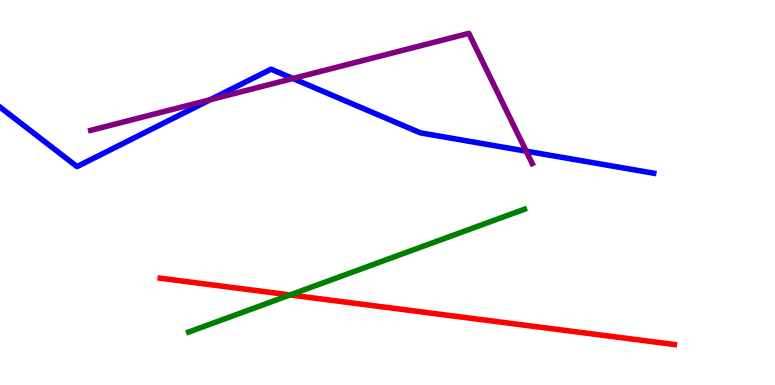[{'lines': ['blue', 'red'], 'intersections': []}, {'lines': ['green', 'red'], 'intersections': [{'x': 3.74, 'y': 2.34}]}, {'lines': ['purple', 'red'], 'intersections': []}, {'lines': ['blue', 'green'], 'intersections': []}, {'lines': ['blue', 'purple'], 'intersections': [{'x': 2.71, 'y': 7.41}, {'x': 3.78, 'y': 7.96}, {'x': 6.79, 'y': 6.07}]}, {'lines': ['green', 'purple'], 'intersections': []}]